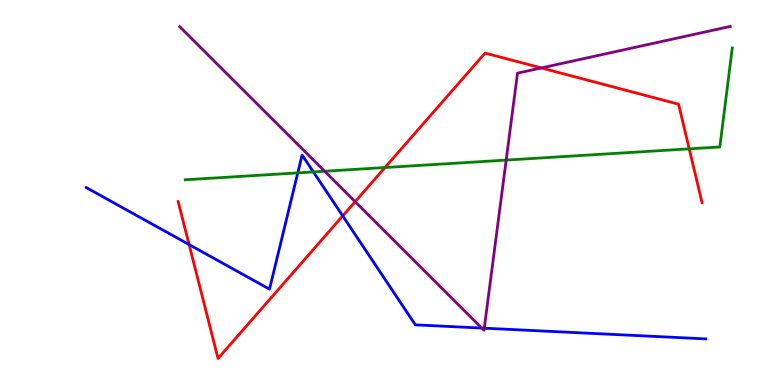[{'lines': ['blue', 'red'], 'intersections': [{'x': 2.44, 'y': 3.65}, {'x': 4.42, 'y': 4.39}]}, {'lines': ['green', 'red'], 'intersections': [{'x': 4.97, 'y': 5.65}, {'x': 8.89, 'y': 6.13}]}, {'lines': ['purple', 'red'], 'intersections': [{'x': 4.58, 'y': 4.76}, {'x': 6.98, 'y': 8.24}]}, {'lines': ['blue', 'green'], 'intersections': [{'x': 3.84, 'y': 5.51}, {'x': 4.04, 'y': 5.53}]}, {'lines': ['blue', 'purple'], 'intersections': [{'x': 6.22, 'y': 1.48}, {'x': 6.25, 'y': 1.48}]}, {'lines': ['green', 'purple'], 'intersections': [{'x': 4.19, 'y': 5.55}, {'x': 6.53, 'y': 5.84}]}]